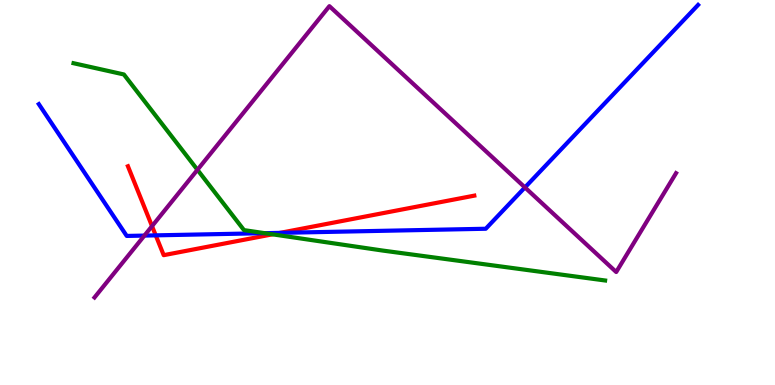[{'lines': ['blue', 'red'], 'intersections': [{'x': 2.01, 'y': 3.89}, {'x': 3.61, 'y': 3.95}]}, {'lines': ['green', 'red'], 'intersections': [{'x': 3.52, 'y': 3.91}]}, {'lines': ['purple', 'red'], 'intersections': [{'x': 1.96, 'y': 4.13}]}, {'lines': ['blue', 'green'], 'intersections': [{'x': 3.42, 'y': 3.94}]}, {'lines': ['blue', 'purple'], 'intersections': [{'x': 1.86, 'y': 3.88}, {'x': 6.77, 'y': 5.13}]}, {'lines': ['green', 'purple'], 'intersections': [{'x': 2.55, 'y': 5.59}]}]